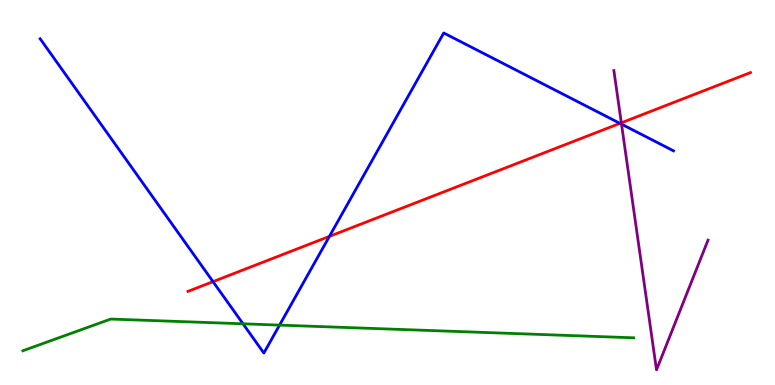[{'lines': ['blue', 'red'], 'intersections': [{'x': 2.75, 'y': 2.68}, {'x': 4.25, 'y': 3.86}, {'x': 8.0, 'y': 6.8}]}, {'lines': ['green', 'red'], 'intersections': []}, {'lines': ['purple', 'red'], 'intersections': [{'x': 8.02, 'y': 6.81}]}, {'lines': ['blue', 'green'], 'intersections': [{'x': 3.14, 'y': 1.59}, {'x': 3.61, 'y': 1.56}]}, {'lines': ['blue', 'purple'], 'intersections': [{'x': 8.02, 'y': 6.78}]}, {'lines': ['green', 'purple'], 'intersections': []}]